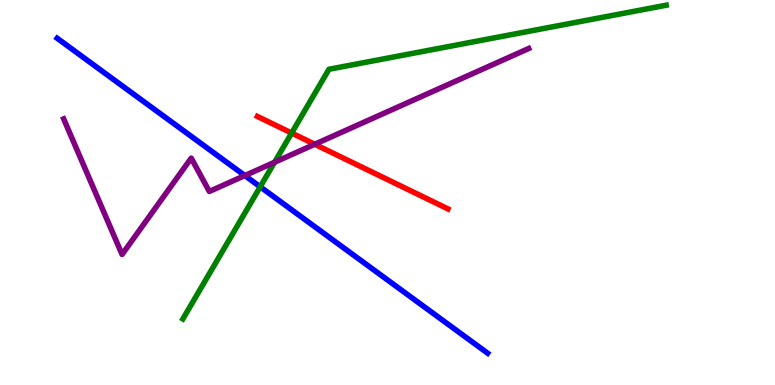[{'lines': ['blue', 'red'], 'intersections': []}, {'lines': ['green', 'red'], 'intersections': [{'x': 3.76, 'y': 6.54}]}, {'lines': ['purple', 'red'], 'intersections': [{'x': 4.06, 'y': 6.25}]}, {'lines': ['blue', 'green'], 'intersections': [{'x': 3.36, 'y': 5.15}]}, {'lines': ['blue', 'purple'], 'intersections': [{'x': 3.16, 'y': 5.44}]}, {'lines': ['green', 'purple'], 'intersections': [{'x': 3.54, 'y': 5.79}]}]